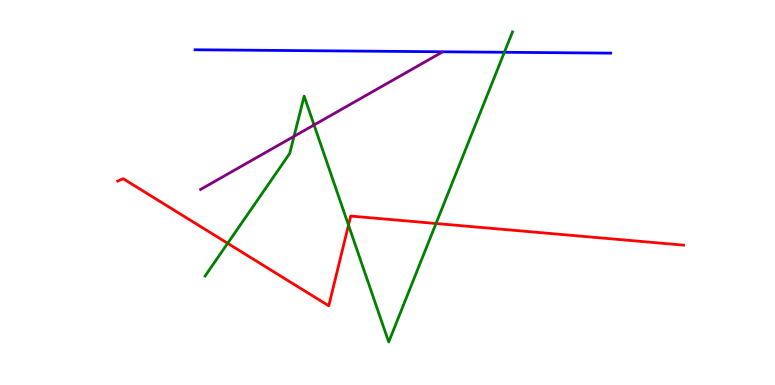[{'lines': ['blue', 'red'], 'intersections': []}, {'lines': ['green', 'red'], 'intersections': [{'x': 2.94, 'y': 3.68}, {'x': 4.5, 'y': 4.15}, {'x': 5.63, 'y': 4.19}]}, {'lines': ['purple', 'red'], 'intersections': []}, {'lines': ['blue', 'green'], 'intersections': [{'x': 6.51, 'y': 8.64}]}, {'lines': ['blue', 'purple'], 'intersections': []}, {'lines': ['green', 'purple'], 'intersections': [{'x': 3.79, 'y': 6.46}, {'x': 4.05, 'y': 6.75}]}]